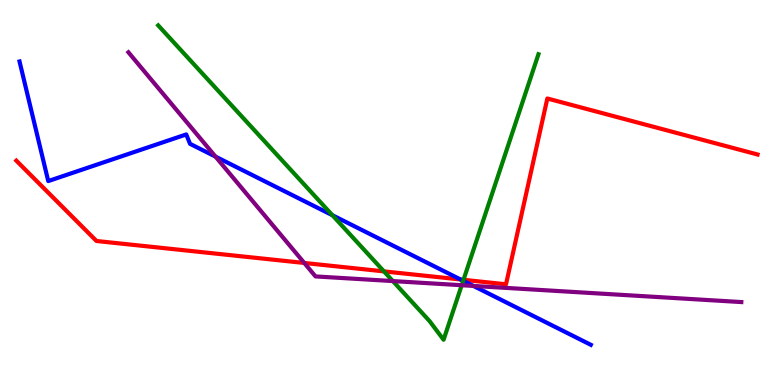[{'lines': ['blue', 'red'], 'intersections': [{'x': 5.94, 'y': 2.74}]}, {'lines': ['green', 'red'], 'intersections': [{'x': 4.95, 'y': 2.95}, {'x': 5.98, 'y': 2.73}]}, {'lines': ['purple', 'red'], 'intersections': [{'x': 3.93, 'y': 3.17}]}, {'lines': ['blue', 'green'], 'intersections': [{'x': 4.29, 'y': 4.41}, {'x': 5.98, 'y': 2.71}]}, {'lines': ['blue', 'purple'], 'intersections': [{'x': 2.78, 'y': 5.93}, {'x': 6.11, 'y': 2.57}]}, {'lines': ['green', 'purple'], 'intersections': [{'x': 5.07, 'y': 2.7}, {'x': 5.96, 'y': 2.59}]}]